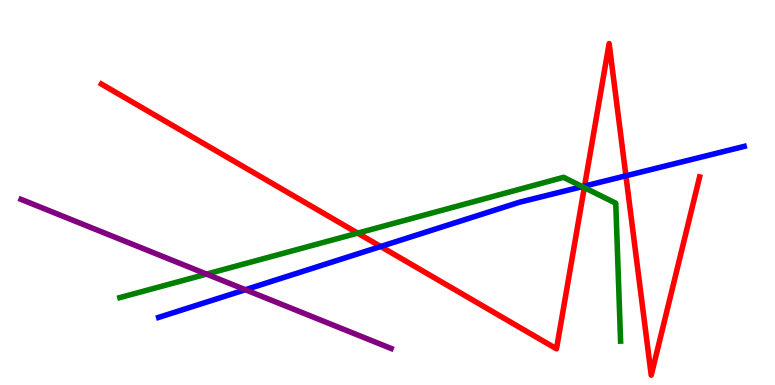[{'lines': ['blue', 'red'], 'intersections': [{'x': 4.91, 'y': 3.6}, {'x': 7.54, 'y': 5.17}, {'x': 8.08, 'y': 5.43}]}, {'lines': ['green', 'red'], 'intersections': [{'x': 4.62, 'y': 3.94}, {'x': 7.54, 'y': 5.13}]}, {'lines': ['purple', 'red'], 'intersections': []}, {'lines': ['blue', 'green'], 'intersections': [{'x': 7.51, 'y': 5.15}]}, {'lines': ['blue', 'purple'], 'intersections': [{'x': 3.17, 'y': 2.47}]}, {'lines': ['green', 'purple'], 'intersections': [{'x': 2.67, 'y': 2.88}]}]